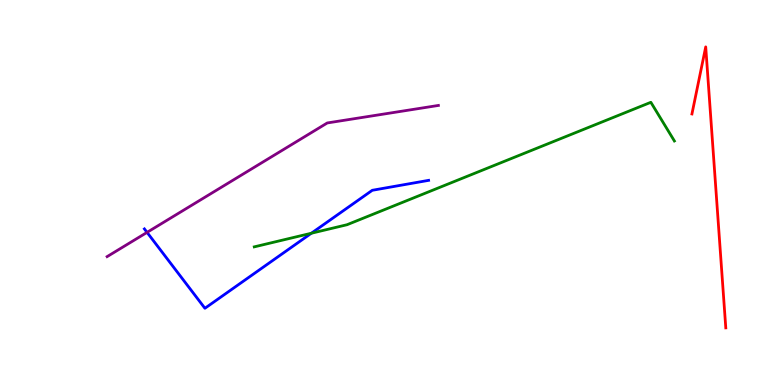[{'lines': ['blue', 'red'], 'intersections': []}, {'lines': ['green', 'red'], 'intersections': []}, {'lines': ['purple', 'red'], 'intersections': []}, {'lines': ['blue', 'green'], 'intersections': [{'x': 4.02, 'y': 3.94}]}, {'lines': ['blue', 'purple'], 'intersections': [{'x': 1.9, 'y': 3.96}]}, {'lines': ['green', 'purple'], 'intersections': []}]